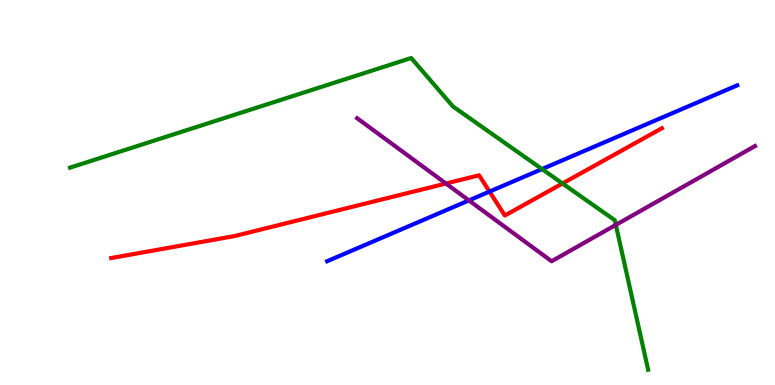[{'lines': ['blue', 'red'], 'intersections': [{'x': 6.32, 'y': 5.02}]}, {'lines': ['green', 'red'], 'intersections': [{'x': 7.26, 'y': 5.23}]}, {'lines': ['purple', 'red'], 'intersections': [{'x': 5.75, 'y': 5.23}]}, {'lines': ['blue', 'green'], 'intersections': [{'x': 6.99, 'y': 5.61}]}, {'lines': ['blue', 'purple'], 'intersections': [{'x': 6.05, 'y': 4.79}]}, {'lines': ['green', 'purple'], 'intersections': [{'x': 7.95, 'y': 4.16}]}]